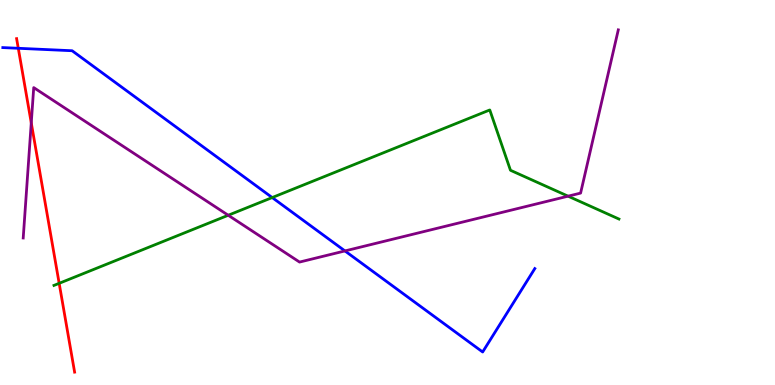[{'lines': ['blue', 'red'], 'intersections': [{'x': 0.236, 'y': 8.75}]}, {'lines': ['green', 'red'], 'intersections': [{'x': 0.763, 'y': 2.64}]}, {'lines': ['purple', 'red'], 'intersections': [{'x': 0.403, 'y': 6.81}]}, {'lines': ['blue', 'green'], 'intersections': [{'x': 3.51, 'y': 4.87}]}, {'lines': ['blue', 'purple'], 'intersections': [{'x': 4.45, 'y': 3.48}]}, {'lines': ['green', 'purple'], 'intersections': [{'x': 2.94, 'y': 4.41}, {'x': 7.33, 'y': 4.9}]}]